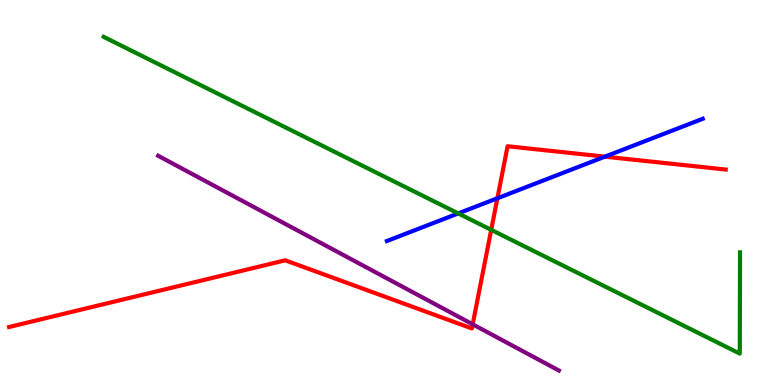[{'lines': ['blue', 'red'], 'intersections': [{'x': 6.42, 'y': 4.85}, {'x': 7.81, 'y': 5.93}]}, {'lines': ['green', 'red'], 'intersections': [{'x': 6.34, 'y': 4.03}]}, {'lines': ['purple', 'red'], 'intersections': [{'x': 6.1, 'y': 1.58}]}, {'lines': ['blue', 'green'], 'intersections': [{'x': 5.91, 'y': 4.46}]}, {'lines': ['blue', 'purple'], 'intersections': []}, {'lines': ['green', 'purple'], 'intersections': []}]